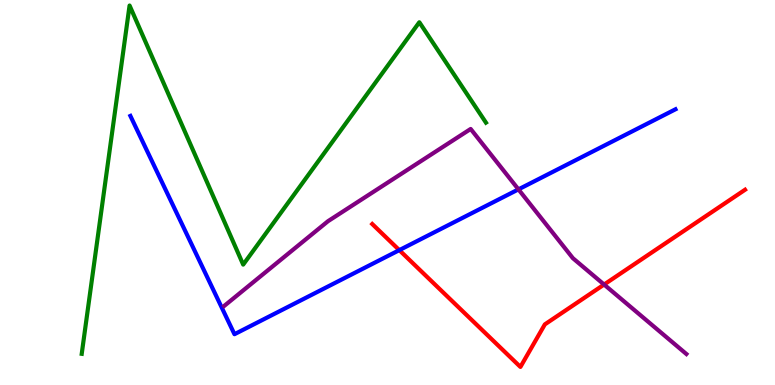[{'lines': ['blue', 'red'], 'intersections': [{'x': 5.15, 'y': 3.5}]}, {'lines': ['green', 'red'], 'intersections': []}, {'lines': ['purple', 'red'], 'intersections': [{'x': 7.79, 'y': 2.61}]}, {'lines': ['blue', 'green'], 'intersections': []}, {'lines': ['blue', 'purple'], 'intersections': [{'x': 6.69, 'y': 5.08}]}, {'lines': ['green', 'purple'], 'intersections': []}]